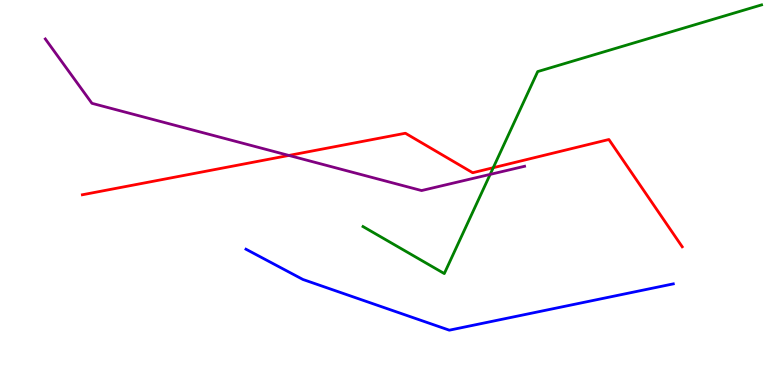[{'lines': ['blue', 'red'], 'intersections': []}, {'lines': ['green', 'red'], 'intersections': [{'x': 6.36, 'y': 5.64}]}, {'lines': ['purple', 'red'], 'intersections': [{'x': 3.73, 'y': 5.96}]}, {'lines': ['blue', 'green'], 'intersections': []}, {'lines': ['blue', 'purple'], 'intersections': []}, {'lines': ['green', 'purple'], 'intersections': [{'x': 6.32, 'y': 5.47}]}]